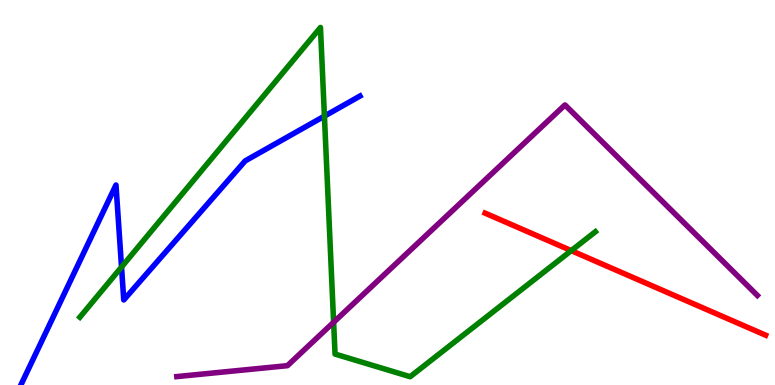[{'lines': ['blue', 'red'], 'intersections': []}, {'lines': ['green', 'red'], 'intersections': [{'x': 7.37, 'y': 3.49}]}, {'lines': ['purple', 'red'], 'intersections': []}, {'lines': ['blue', 'green'], 'intersections': [{'x': 1.57, 'y': 3.06}, {'x': 4.19, 'y': 6.98}]}, {'lines': ['blue', 'purple'], 'intersections': []}, {'lines': ['green', 'purple'], 'intersections': [{'x': 4.3, 'y': 1.63}]}]